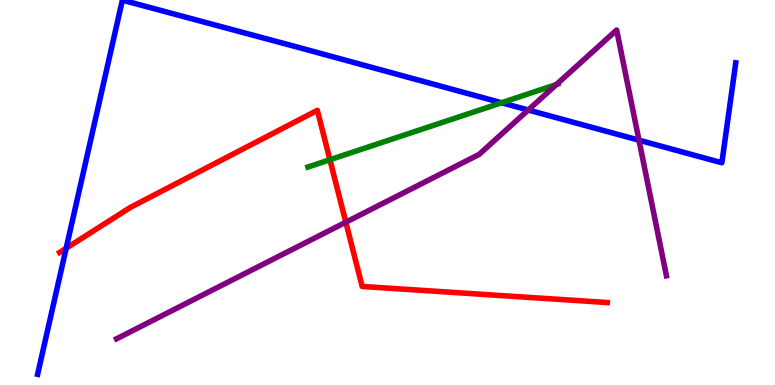[{'lines': ['blue', 'red'], 'intersections': [{'x': 0.854, 'y': 3.55}]}, {'lines': ['green', 'red'], 'intersections': [{'x': 4.26, 'y': 5.85}]}, {'lines': ['purple', 'red'], 'intersections': [{'x': 4.46, 'y': 4.23}]}, {'lines': ['blue', 'green'], 'intersections': [{'x': 6.47, 'y': 7.33}]}, {'lines': ['blue', 'purple'], 'intersections': [{'x': 6.82, 'y': 7.14}, {'x': 8.24, 'y': 6.36}]}, {'lines': ['green', 'purple'], 'intersections': [{'x': 7.18, 'y': 7.8}]}]